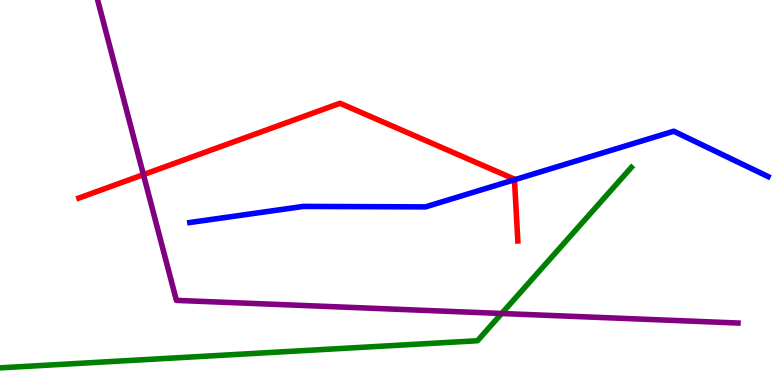[{'lines': ['blue', 'red'], 'intersections': [{'x': 6.64, 'y': 5.33}]}, {'lines': ['green', 'red'], 'intersections': []}, {'lines': ['purple', 'red'], 'intersections': [{'x': 1.85, 'y': 5.46}]}, {'lines': ['blue', 'green'], 'intersections': []}, {'lines': ['blue', 'purple'], 'intersections': []}, {'lines': ['green', 'purple'], 'intersections': [{'x': 6.47, 'y': 1.86}]}]